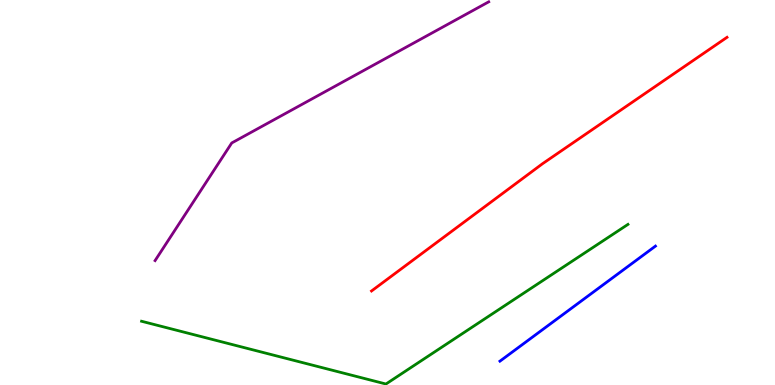[{'lines': ['blue', 'red'], 'intersections': []}, {'lines': ['green', 'red'], 'intersections': []}, {'lines': ['purple', 'red'], 'intersections': []}, {'lines': ['blue', 'green'], 'intersections': []}, {'lines': ['blue', 'purple'], 'intersections': []}, {'lines': ['green', 'purple'], 'intersections': []}]